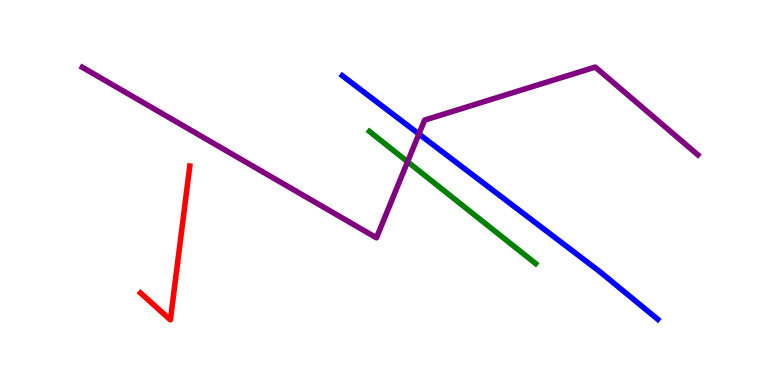[{'lines': ['blue', 'red'], 'intersections': []}, {'lines': ['green', 'red'], 'intersections': []}, {'lines': ['purple', 'red'], 'intersections': []}, {'lines': ['blue', 'green'], 'intersections': []}, {'lines': ['blue', 'purple'], 'intersections': [{'x': 5.41, 'y': 6.52}]}, {'lines': ['green', 'purple'], 'intersections': [{'x': 5.26, 'y': 5.8}]}]